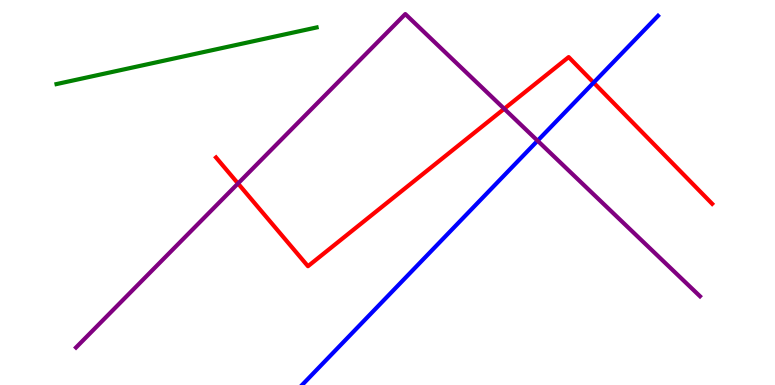[{'lines': ['blue', 'red'], 'intersections': [{'x': 7.66, 'y': 7.85}]}, {'lines': ['green', 'red'], 'intersections': []}, {'lines': ['purple', 'red'], 'intersections': [{'x': 3.07, 'y': 5.23}, {'x': 6.51, 'y': 7.17}]}, {'lines': ['blue', 'green'], 'intersections': []}, {'lines': ['blue', 'purple'], 'intersections': [{'x': 6.94, 'y': 6.34}]}, {'lines': ['green', 'purple'], 'intersections': []}]